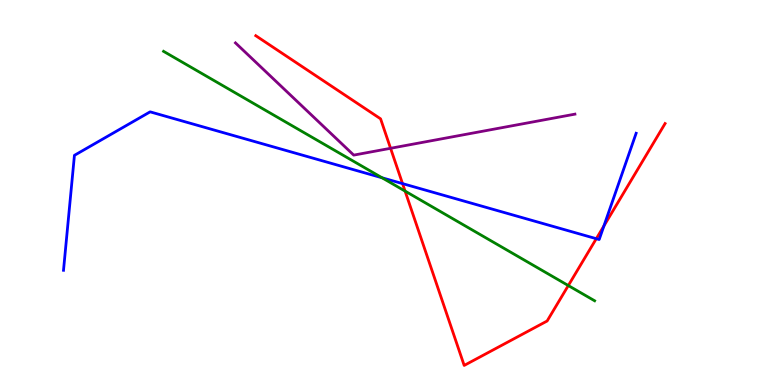[{'lines': ['blue', 'red'], 'intersections': [{'x': 5.19, 'y': 5.23}, {'x': 7.69, 'y': 3.8}, {'x': 7.79, 'y': 4.13}]}, {'lines': ['green', 'red'], 'intersections': [{'x': 5.23, 'y': 5.04}, {'x': 7.33, 'y': 2.58}]}, {'lines': ['purple', 'red'], 'intersections': [{'x': 5.04, 'y': 6.15}]}, {'lines': ['blue', 'green'], 'intersections': [{'x': 4.93, 'y': 5.38}]}, {'lines': ['blue', 'purple'], 'intersections': []}, {'lines': ['green', 'purple'], 'intersections': []}]